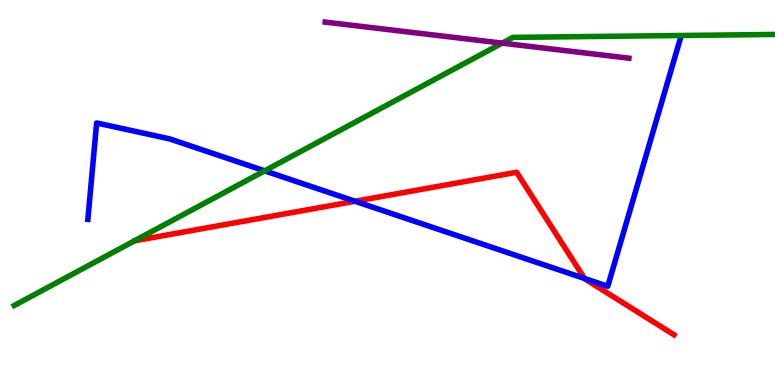[{'lines': ['blue', 'red'], 'intersections': [{'x': 4.58, 'y': 4.77}, {'x': 7.54, 'y': 2.77}]}, {'lines': ['green', 'red'], 'intersections': []}, {'lines': ['purple', 'red'], 'intersections': []}, {'lines': ['blue', 'green'], 'intersections': [{'x': 3.41, 'y': 5.56}]}, {'lines': ['blue', 'purple'], 'intersections': []}, {'lines': ['green', 'purple'], 'intersections': [{'x': 6.48, 'y': 8.88}]}]